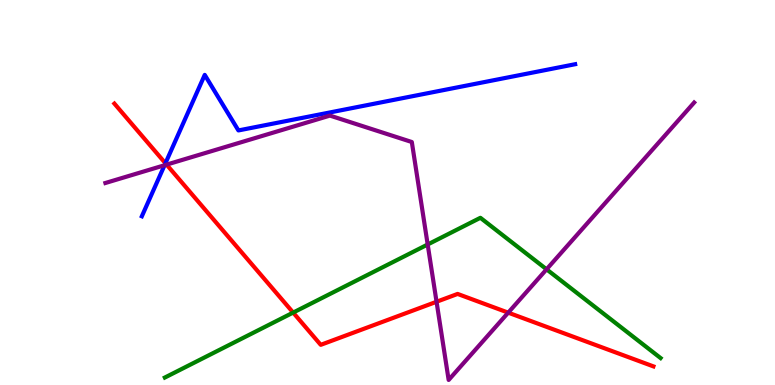[{'lines': ['blue', 'red'], 'intersections': [{'x': 2.13, 'y': 5.76}]}, {'lines': ['green', 'red'], 'intersections': [{'x': 3.78, 'y': 1.88}]}, {'lines': ['purple', 'red'], 'intersections': [{'x': 2.15, 'y': 5.72}, {'x': 5.63, 'y': 2.16}, {'x': 6.56, 'y': 1.88}]}, {'lines': ['blue', 'green'], 'intersections': []}, {'lines': ['blue', 'purple'], 'intersections': [{'x': 2.12, 'y': 5.71}]}, {'lines': ['green', 'purple'], 'intersections': [{'x': 5.52, 'y': 3.65}, {'x': 7.05, 'y': 3.0}]}]